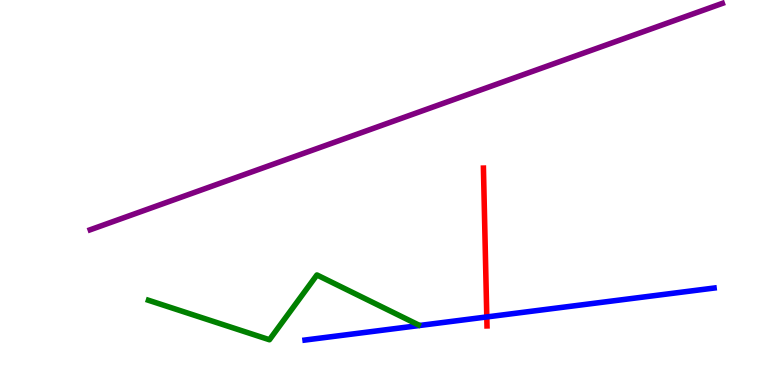[{'lines': ['blue', 'red'], 'intersections': [{'x': 6.28, 'y': 1.77}]}, {'lines': ['green', 'red'], 'intersections': []}, {'lines': ['purple', 'red'], 'intersections': []}, {'lines': ['blue', 'green'], 'intersections': []}, {'lines': ['blue', 'purple'], 'intersections': []}, {'lines': ['green', 'purple'], 'intersections': []}]